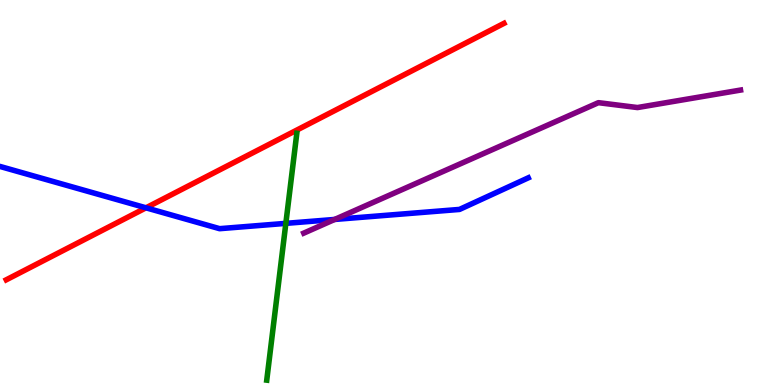[{'lines': ['blue', 'red'], 'intersections': [{'x': 1.88, 'y': 4.6}]}, {'lines': ['green', 'red'], 'intersections': []}, {'lines': ['purple', 'red'], 'intersections': []}, {'lines': ['blue', 'green'], 'intersections': [{'x': 3.69, 'y': 4.2}]}, {'lines': ['blue', 'purple'], 'intersections': [{'x': 4.32, 'y': 4.3}]}, {'lines': ['green', 'purple'], 'intersections': []}]